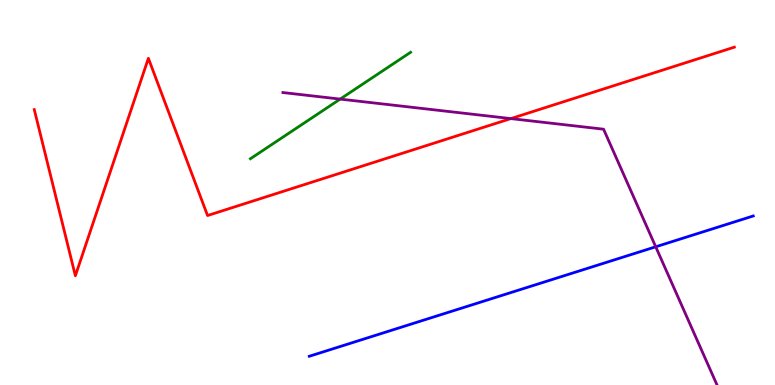[{'lines': ['blue', 'red'], 'intersections': []}, {'lines': ['green', 'red'], 'intersections': []}, {'lines': ['purple', 'red'], 'intersections': [{'x': 6.59, 'y': 6.92}]}, {'lines': ['blue', 'green'], 'intersections': []}, {'lines': ['blue', 'purple'], 'intersections': [{'x': 8.46, 'y': 3.59}]}, {'lines': ['green', 'purple'], 'intersections': [{'x': 4.39, 'y': 7.43}]}]